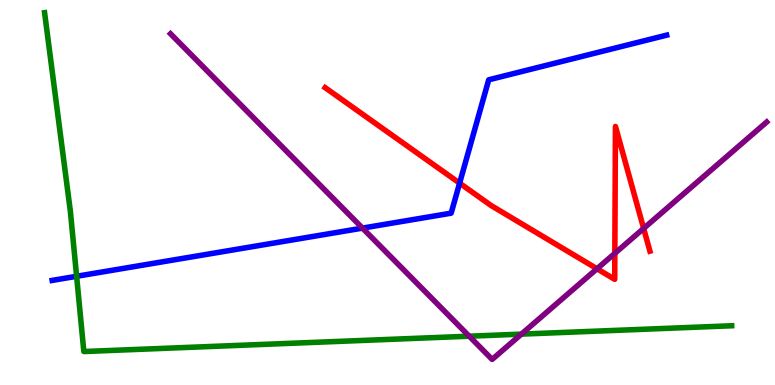[{'lines': ['blue', 'red'], 'intersections': [{'x': 5.93, 'y': 5.24}]}, {'lines': ['green', 'red'], 'intersections': []}, {'lines': ['purple', 'red'], 'intersections': [{'x': 7.7, 'y': 3.02}, {'x': 7.93, 'y': 3.42}, {'x': 8.31, 'y': 4.07}]}, {'lines': ['blue', 'green'], 'intersections': [{'x': 0.989, 'y': 2.82}]}, {'lines': ['blue', 'purple'], 'intersections': [{'x': 4.68, 'y': 4.07}]}, {'lines': ['green', 'purple'], 'intersections': [{'x': 6.05, 'y': 1.27}, {'x': 6.73, 'y': 1.32}]}]